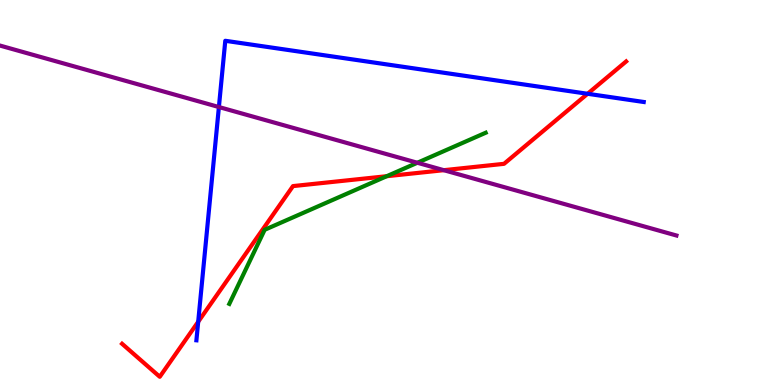[{'lines': ['blue', 'red'], 'intersections': [{'x': 2.56, 'y': 1.64}, {'x': 7.58, 'y': 7.56}]}, {'lines': ['green', 'red'], 'intersections': [{'x': 4.99, 'y': 5.42}]}, {'lines': ['purple', 'red'], 'intersections': [{'x': 5.73, 'y': 5.58}]}, {'lines': ['blue', 'green'], 'intersections': []}, {'lines': ['blue', 'purple'], 'intersections': [{'x': 2.82, 'y': 7.22}]}, {'lines': ['green', 'purple'], 'intersections': [{'x': 5.39, 'y': 5.77}]}]